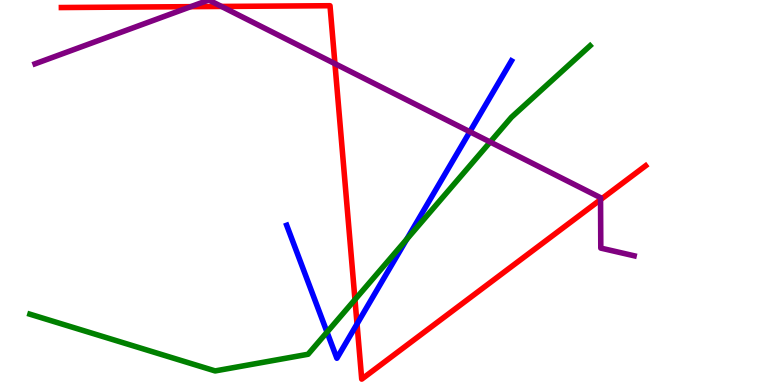[{'lines': ['blue', 'red'], 'intersections': [{'x': 4.61, 'y': 1.59}]}, {'lines': ['green', 'red'], 'intersections': [{'x': 4.58, 'y': 2.22}]}, {'lines': ['purple', 'red'], 'intersections': [{'x': 2.46, 'y': 9.83}, {'x': 2.86, 'y': 9.83}, {'x': 4.32, 'y': 8.35}, {'x': 7.75, 'y': 4.81}]}, {'lines': ['blue', 'green'], 'intersections': [{'x': 4.22, 'y': 1.37}, {'x': 5.25, 'y': 3.78}]}, {'lines': ['blue', 'purple'], 'intersections': [{'x': 6.06, 'y': 6.58}]}, {'lines': ['green', 'purple'], 'intersections': [{'x': 6.33, 'y': 6.31}]}]